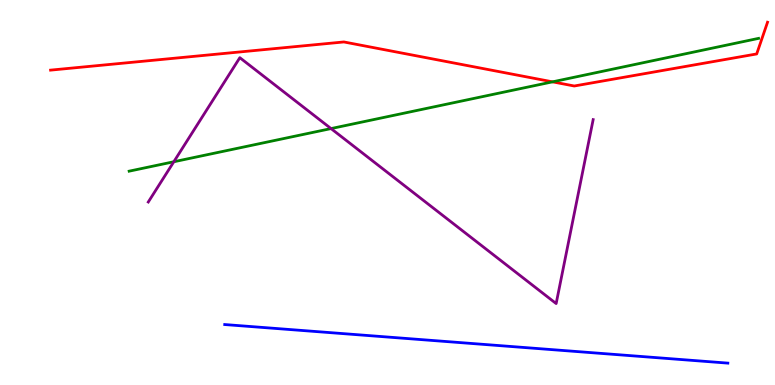[{'lines': ['blue', 'red'], 'intersections': []}, {'lines': ['green', 'red'], 'intersections': [{'x': 7.13, 'y': 7.87}]}, {'lines': ['purple', 'red'], 'intersections': []}, {'lines': ['blue', 'green'], 'intersections': []}, {'lines': ['blue', 'purple'], 'intersections': []}, {'lines': ['green', 'purple'], 'intersections': [{'x': 2.24, 'y': 5.8}, {'x': 4.27, 'y': 6.66}]}]